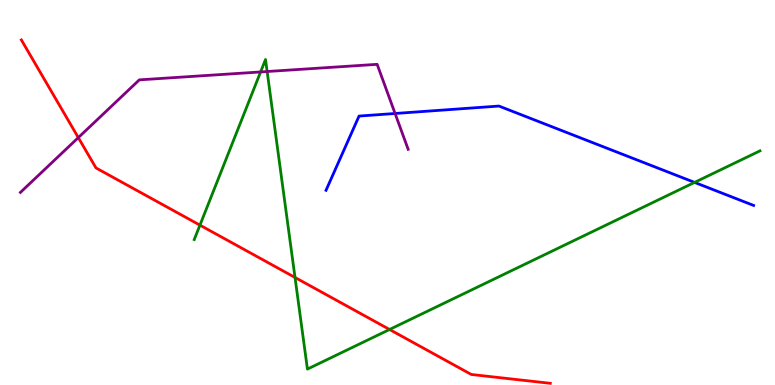[{'lines': ['blue', 'red'], 'intersections': []}, {'lines': ['green', 'red'], 'intersections': [{'x': 2.58, 'y': 4.15}, {'x': 3.81, 'y': 2.79}, {'x': 5.03, 'y': 1.44}]}, {'lines': ['purple', 'red'], 'intersections': [{'x': 1.01, 'y': 6.43}]}, {'lines': ['blue', 'green'], 'intersections': [{'x': 8.96, 'y': 5.26}]}, {'lines': ['blue', 'purple'], 'intersections': [{'x': 5.1, 'y': 7.05}]}, {'lines': ['green', 'purple'], 'intersections': [{'x': 3.36, 'y': 8.13}, {'x': 3.45, 'y': 8.14}]}]